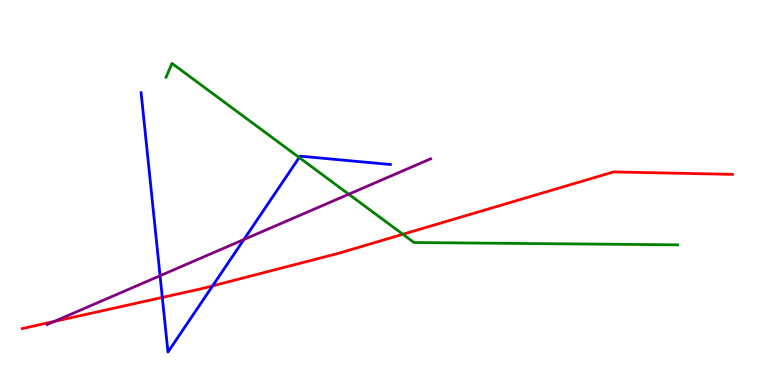[{'lines': ['blue', 'red'], 'intersections': [{'x': 2.09, 'y': 2.27}, {'x': 2.74, 'y': 2.57}]}, {'lines': ['green', 'red'], 'intersections': [{'x': 5.2, 'y': 3.92}]}, {'lines': ['purple', 'red'], 'intersections': [{'x': 0.7, 'y': 1.65}]}, {'lines': ['blue', 'green'], 'intersections': [{'x': 3.86, 'y': 5.91}]}, {'lines': ['blue', 'purple'], 'intersections': [{'x': 2.07, 'y': 2.84}, {'x': 3.15, 'y': 3.78}]}, {'lines': ['green', 'purple'], 'intersections': [{'x': 4.5, 'y': 4.96}]}]